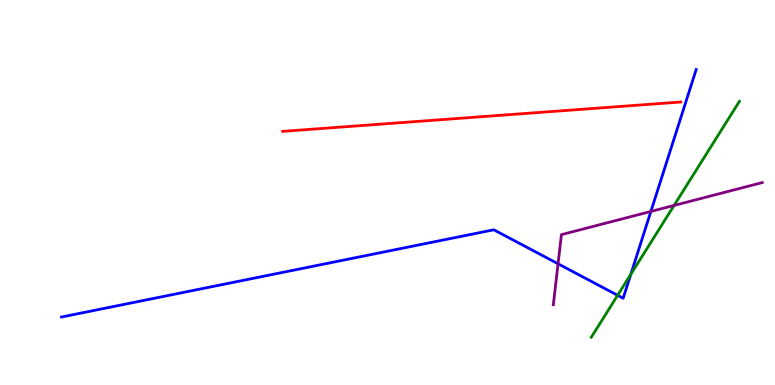[{'lines': ['blue', 'red'], 'intersections': []}, {'lines': ['green', 'red'], 'intersections': []}, {'lines': ['purple', 'red'], 'intersections': []}, {'lines': ['blue', 'green'], 'intersections': [{'x': 7.97, 'y': 2.33}, {'x': 8.14, 'y': 2.87}]}, {'lines': ['blue', 'purple'], 'intersections': [{'x': 7.2, 'y': 3.15}, {'x': 8.4, 'y': 4.51}]}, {'lines': ['green', 'purple'], 'intersections': [{'x': 8.7, 'y': 4.66}]}]